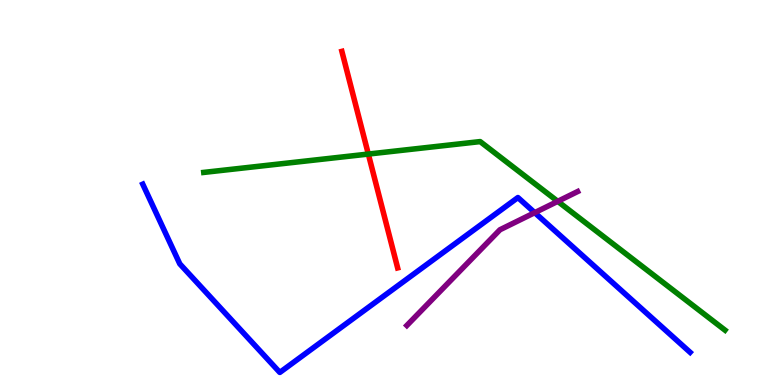[{'lines': ['blue', 'red'], 'intersections': []}, {'lines': ['green', 'red'], 'intersections': [{'x': 4.75, 'y': 6.0}]}, {'lines': ['purple', 'red'], 'intersections': []}, {'lines': ['blue', 'green'], 'intersections': []}, {'lines': ['blue', 'purple'], 'intersections': [{'x': 6.9, 'y': 4.48}]}, {'lines': ['green', 'purple'], 'intersections': [{'x': 7.2, 'y': 4.77}]}]